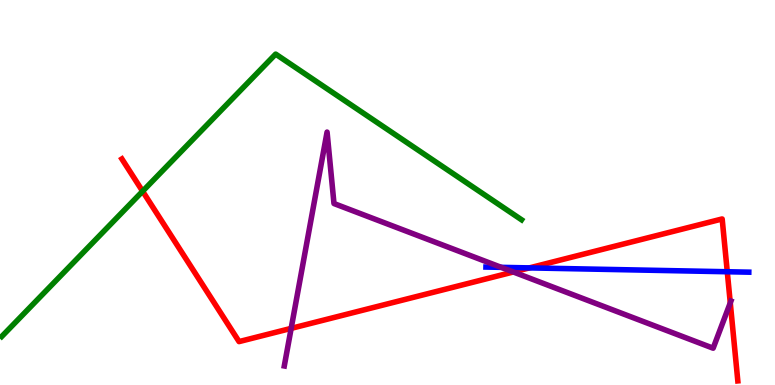[{'lines': ['blue', 'red'], 'intersections': [{'x': 6.83, 'y': 3.04}, {'x': 9.38, 'y': 2.94}]}, {'lines': ['green', 'red'], 'intersections': [{'x': 1.84, 'y': 5.03}]}, {'lines': ['purple', 'red'], 'intersections': [{'x': 3.76, 'y': 1.47}, {'x': 6.62, 'y': 2.94}, {'x': 9.42, 'y': 2.13}]}, {'lines': ['blue', 'green'], 'intersections': []}, {'lines': ['blue', 'purple'], 'intersections': [{'x': 6.47, 'y': 3.06}]}, {'lines': ['green', 'purple'], 'intersections': []}]